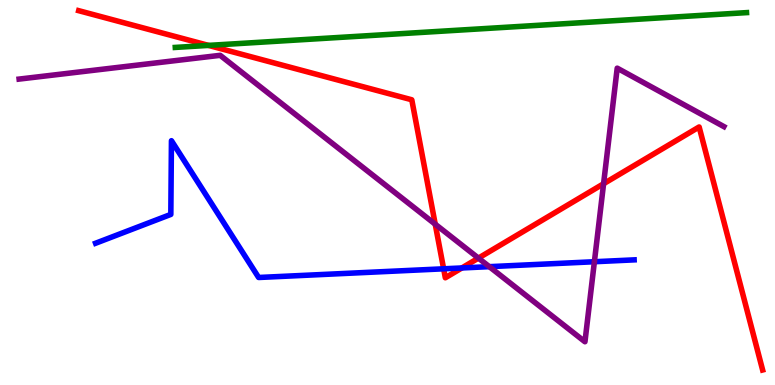[{'lines': ['blue', 'red'], 'intersections': [{'x': 5.72, 'y': 3.02}, {'x': 5.96, 'y': 3.04}]}, {'lines': ['green', 'red'], 'intersections': [{'x': 2.69, 'y': 8.82}]}, {'lines': ['purple', 'red'], 'intersections': [{'x': 5.62, 'y': 4.18}, {'x': 6.17, 'y': 3.3}, {'x': 7.79, 'y': 5.23}]}, {'lines': ['blue', 'green'], 'intersections': []}, {'lines': ['blue', 'purple'], 'intersections': [{'x': 6.31, 'y': 3.07}, {'x': 7.67, 'y': 3.2}]}, {'lines': ['green', 'purple'], 'intersections': []}]